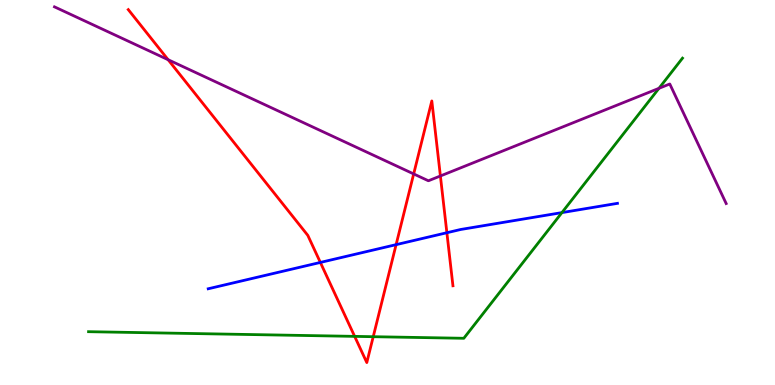[{'lines': ['blue', 'red'], 'intersections': [{'x': 4.13, 'y': 3.18}, {'x': 5.11, 'y': 3.65}, {'x': 5.77, 'y': 3.96}]}, {'lines': ['green', 'red'], 'intersections': [{'x': 4.58, 'y': 1.26}, {'x': 4.82, 'y': 1.25}]}, {'lines': ['purple', 'red'], 'intersections': [{'x': 2.17, 'y': 8.45}, {'x': 5.34, 'y': 5.48}, {'x': 5.68, 'y': 5.43}]}, {'lines': ['blue', 'green'], 'intersections': [{'x': 7.25, 'y': 4.48}]}, {'lines': ['blue', 'purple'], 'intersections': []}, {'lines': ['green', 'purple'], 'intersections': [{'x': 8.5, 'y': 7.71}]}]